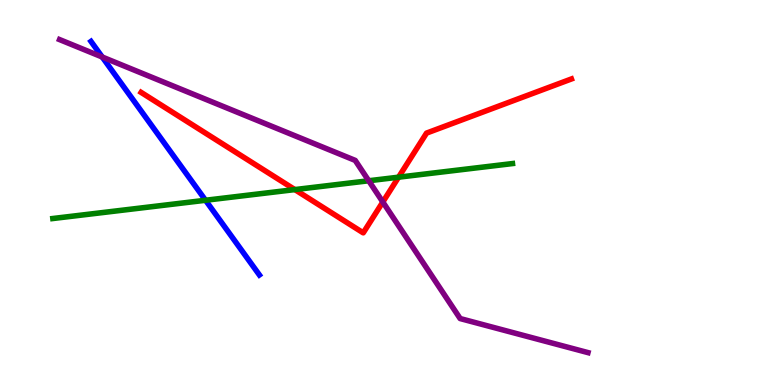[{'lines': ['blue', 'red'], 'intersections': []}, {'lines': ['green', 'red'], 'intersections': [{'x': 3.8, 'y': 5.08}, {'x': 5.14, 'y': 5.4}]}, {'lines': ['purple', 'red'], 'intersections': [{'x': 4.94, 'y': 4.75}]}, {'lines': ['blue', 'green'], 'intersections': [{'x': 2.65, 'y': 4.8}]}, {'lines': ['blue', 'purple'], 'intersections': [{'x': 1.32, 'y': 8.52}]}, {'lines': ['green', 'purple'], 'intersections': [{'x': 4.76, 'y': 5.31}]}]